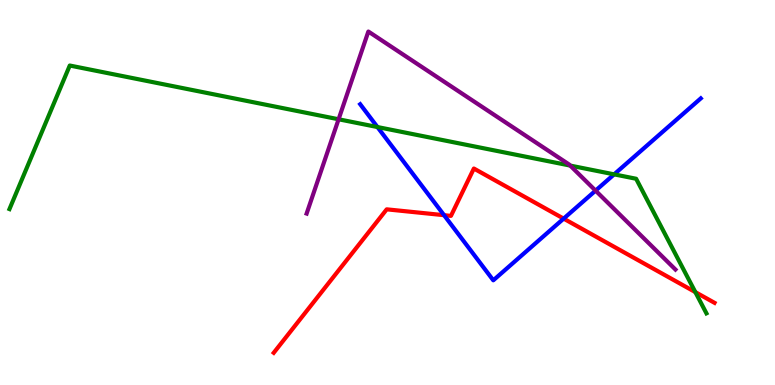[{'lines': ['blue', 'red'], 'intersections': [{'x': 5.73, 'y': 4.41}, {'x': 7.27, 'y': 4.32}]}, {'lines': ['green', 'red'], 'intersections': [{'x': 8.97, 'y': 2.41}]}, {'lines': ['purple', 'red'], 'intersections': []}, {'lines': ['blue', 'green'], 'intersections': [{'x': 4.87, 'y': 6.7}, {'x': 7.92, 'y': 5.47}]}, {'lines': ['blue', 'purple'], 'intersections': [{'x': 7.68, 'y': 5.05}]}, {'lines': ['green', 'purple'], 'intersections': [{'x': 4.37, 'y': 6.9}, {'x': 7.36, 'y': 5.7}]}]